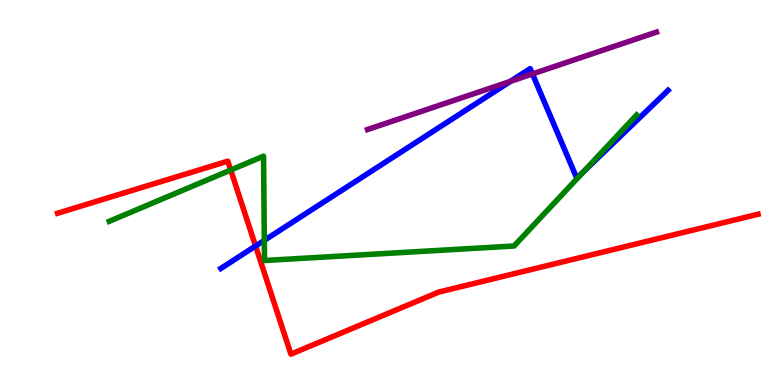[{'lines': ['blue', 'red'], 'intersections': [{'x': 3.3, 'y': 3.61}]}, {'lines': ['green', 'red'], 'intersections': [{'x': 2.98, 'y': 5.58}]}, {'lines': ['purple', 'red'], 'intersections': []}, {'lines': ['blue', 'green'], 'intersections': [{'x': 3.41, 'y': 3.76}, {'x': 7.53, 'y': 5.54}]}, {'lines': ['blue', 'purple'], 'intersections': [{'x': 6.59, 'y': 7.89}, {'x': 6.87, 'y': 8.08}]}, {'lines': ['green', 'purple'], 'intersections': []}]